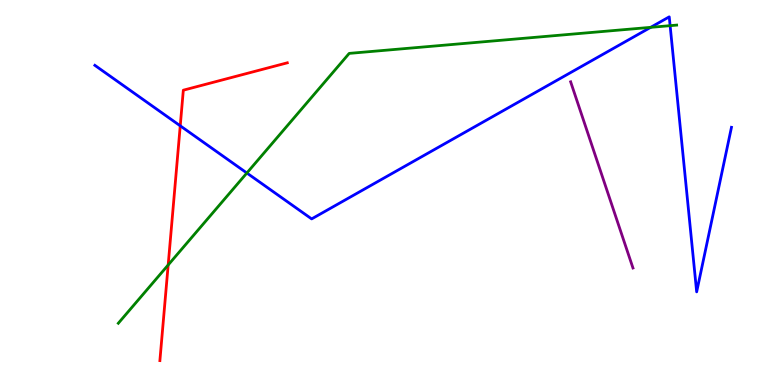[{'lines': ['blue', 'red'], 'intersections': [{'x': 2.33, 'y': 6.73}]}, {'lines': ['green', 'red'], 'intersections': [{'x': 2.17, 'y': 3.12}]}, {'lines': ['purple', 'red'], 'intersections': []}, {'lines': ['blue', 'green'], 'intersections': [{'x': 3.19, 'y': 5.51}, {'x': 8.4, 'y': 9.29}, {'x': 8.65, 'y': 9.33}]}, {'lines': ['blue', 'purple'], 'intersections': []}, {'lines': ['green', 'purple'], 'intersections': []}]